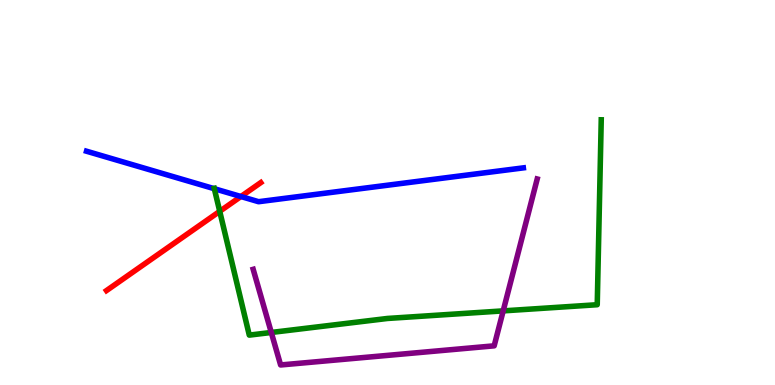[{'lines': ['blue', 'red'], 'intersections': [{'x': 3.11, 'y': 4.9}]}, {'lines': ['green', 'red'], 'intersections': [{'x': 2.84, 'y': 4.51}]}, {'lines': ['purple', 'red'], 'intersections': []}, {'lines': ['blue', 'green'], 'intersections': [{'x': 2.77, 'y': 5.1}]}, {'lines': ['blue', 'purple'], 'intersections': []}, {'lines': ['green', 'purple'], 'intersections': [{'x': 3.5, 'y': 1.36}, {'x': 6.49, 'y': 1.93}]}]